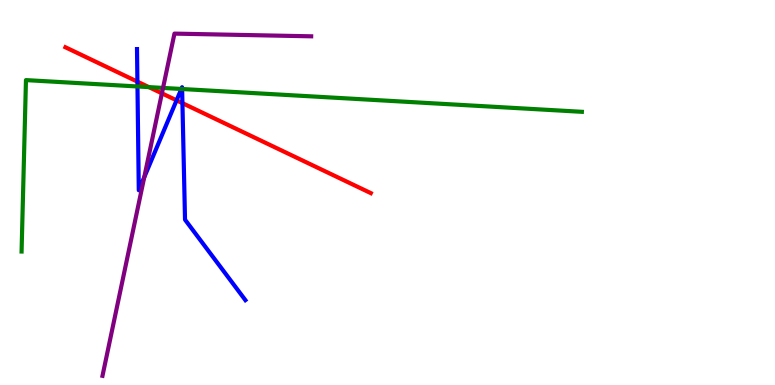[{'lines': ['blue', 'red'], 'intersections': [{'x': 1.77, 'y': 7.88}, {'x': 2.28, 'y': 7.39}, {'x': 2.35, 'y': 7.32}]}, {'lines': ['green', 'red'], 'intersections': [{'x': 1.92, 'y': 7.74}]}, {'lines': ['purple', 'red'], 'intersections': [{'x': 2.09, 'y': 7.58}]}, {'lines': ['blue', 'green'], 'intersections': [{'x': 1.77, 'y': 7.75}, {'x': 2.34, 'y': 7.69}, {'x': 2.35, 'y': 7.69}]}, {'lines': ['blue', 'purple'], 'intersections': [{'x': 1.86, 'y': 5.4}]}, {'lines': ['green', 'purple'], 'intersections': [{'x': 2.1, 'y': 7.72}]}]